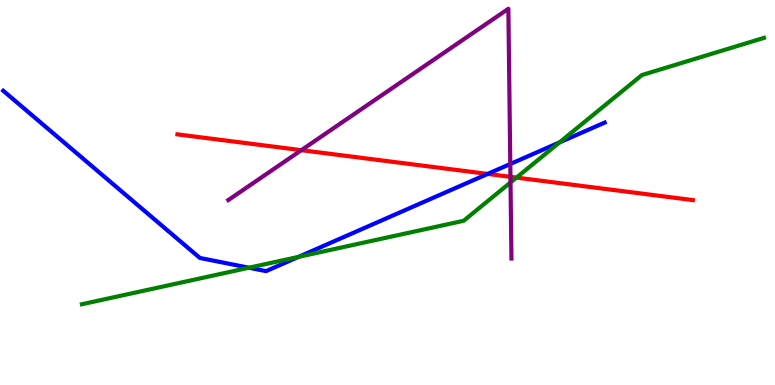[{'lines': ['blue', 'red'], 'intersections': [{'x': 6.29, 'y': 5.48}]}, {'lines': ['green', 'red'], 'intersections': [{'x': 6.66, 'y': 5.39}]}, {'lines': ['purple', 'red'], 'intersections': [{'x': 3.89, 'y': 6.1}, {'x': 6.59, 'y': 5.41}]}, {'lines': ['blue', 'green'], 'intersections': [{'x': 3.21, 'y': 3.05}, {'x': 3.85, 'y': 3.33}, {'x': 7.22, 'y': 6.3}]}, {'lines': ['blue', 'purple'], 'intersections': [{'x': 6.58, 'y': 5.74}]}, {'lines': ['green', 'purple'], 'intersections': [{'x': 6.59, 'y': 5.26}]}]